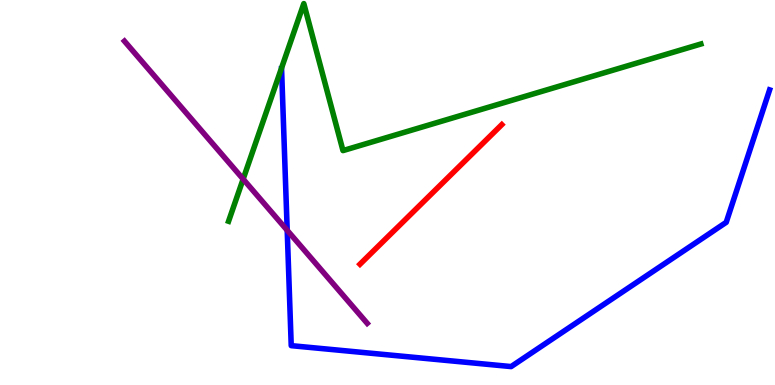[{'lines': ['blue', 'red'], 'intersections': []}, {'lines': ['green', 'red'], 'intersections': []}, {'lines': ['purple', 'red'], 'intersections': []}, {'lines': ['blue', 'green'], 'intersections': []}, {'lines': ['blue', 'purple'], 'intersections': [{'x': 3.71, 'y': 4.02}]}, {'lines': ['green', 'purple'], 'intersections': [{'x': 3.14, 'y': 5.35}]}]